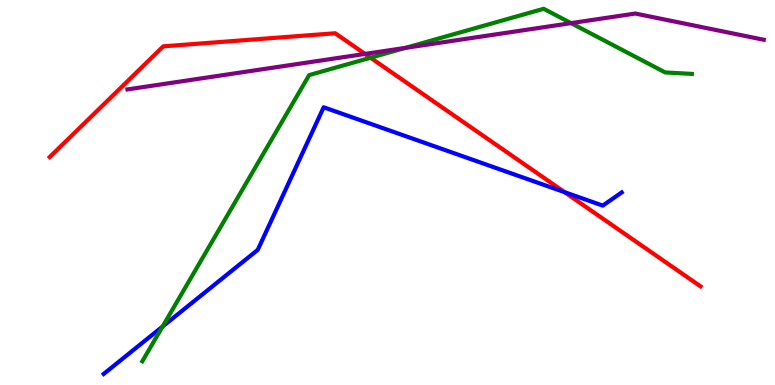[{'lines': ['blue', 'red'], 'intersections': [{'x': 7.28, 'y': 5.01}]}, {'lines': ['green', 'red'], 'intersections': [{'x': 4.78, 'y': 8.5}]}, {'lines': ['purple', 'red'], 'intersections': [{'x': 4.71, 'y': 8.6}]}, {'lines': ['blue', 'green'], 'intersections': [{'x': 2.1, 'y': 1.52}]}, {'lines': ['blue', 'purple'], 'intersections': []}, {'lines': ['green', 'purple'], 'intersections': [{'x': 5.23, 'y': 8.76}, {'x': 7.37, 'y': 9.4}]}]